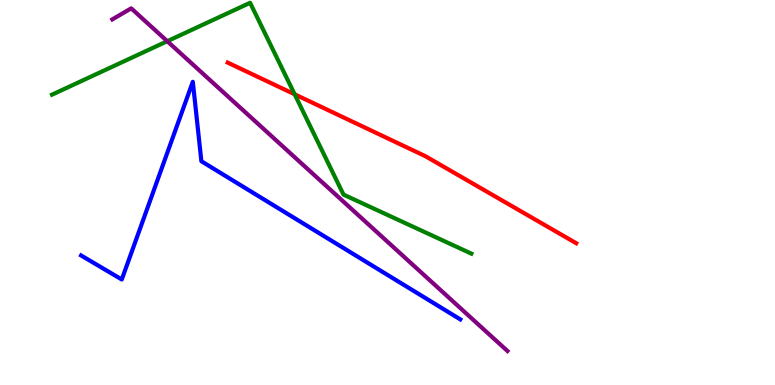[{'lines': ['blue', 'red'], 'intersections': []}, {'lines': ['green', 'red'], 'intersections': [{'x': 3.8, 'y': 7.55}]}, {'lines': ['purple', 'red'], 'intersections': []}, {'lines': ['blue', 'green'], 'intersections': []}, {'lines': ['blue', 'purple'], 'intersections': []}, {'lines': ['green', 'purple'], 'intersections': [{'x': 2.16, 'y': 8.93}]}]